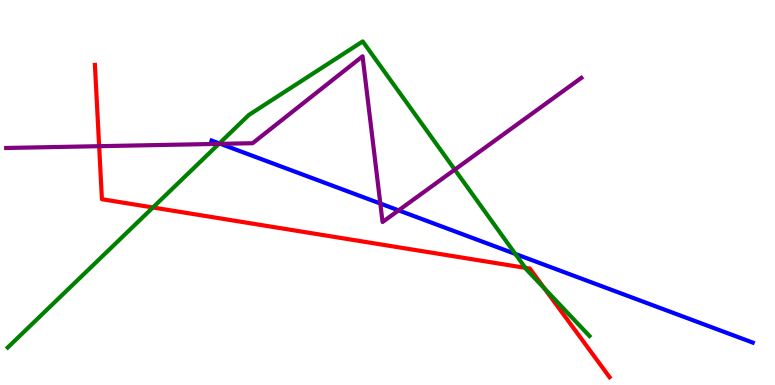[{'lines': ['blue', 'red'], 'intersections': []}, {'lines': ['green', 'red'], 'intersections': [{'x': 1.97, 'y': 4.61}, {'x': 6.78, 'y': 3.04}, {'x': 7.02, 'y': 2.51}]}, {'lines': ['purple', 'red'], 'intersections': [{'x': 1.28, 'y': 6.2}]}, {'lines': ['blue', 'green'], 'intersections': [{'x': 2.83, 'y': 6.27}, {'x': 6.65, 'y': 3.4}]}, {'lines': ['blue', 'purple'], 'intersections': [{'x': 2.84, 'y': 6.26}, {'x': 4.91, 'y': 4.71}, {'x': 5.14, 'y': 4.54}]}, {'lines': ['green', 'purple'], 'intersections': [{'x': 2.82, 'y': 6.26}, {'x': 5.87, 'y': 5.59}]}]